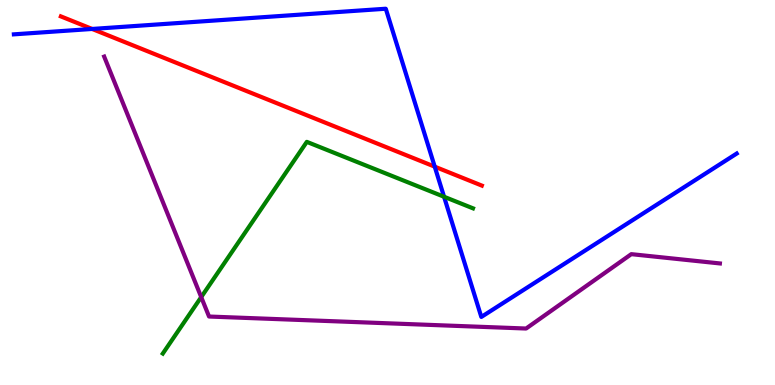[{'lines': ['blue', 'red'], 'intersections': [{'x': 1.19, 'y': 9.25}, {'x': 5.61, 'y': 5.67}]}, {'lines': ['green', 'red'], 'intersections': []}, {'lines': ['purple', 'red'], 'intersections': []}, {'lines': ['blue', 'green'], 'intersections': [{'x': 5.73, 'y': 4.89}]}, {'lines': ['blue', 'purple'], 'intersections': []}, {'lines': ['green', 'purple'], 'intersections': [{'x': 2.6, 'y': 2.28}]}]